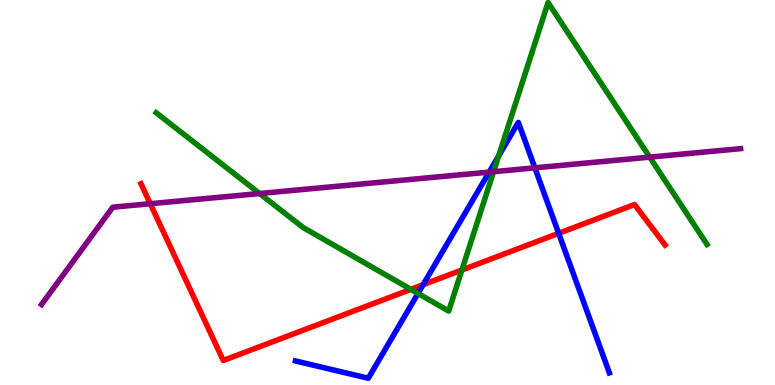[{'lines': ['blue', 'red'], 'intersections': [{'x': 5.46, 'y': 2.61}, {'x': 7.21, 'y': 3.94}]}, {'lines': ['green', 'red'], 'intersections': [{'x': 5.3, 'y': 2.48}, {'x': 5.96, 'y': 2.99}]}, {'lines': ['purple', 'red'], 'intersections': [{'x': 1.94, 'y': 4.71}]}, {'lines': ['blue', 'green'], 'intersections': [{'x': 5.39, 'y': 2.38}, {'x': 6.43, 'y': 5.95}]}, {'lines': ['blue', 'purple'], 'intersections': [{'x': 6.31, 'y': 5.53}, {'x': 6.9, 'y': 5.64}]}, {'lines': ['green', 'purple'], 'intersections': [{'x': 3.35, 'y': 4.97}, {'x': 6.37, 'y': 5.54}, {'x': 8.38, 'y': 5.92}]}]